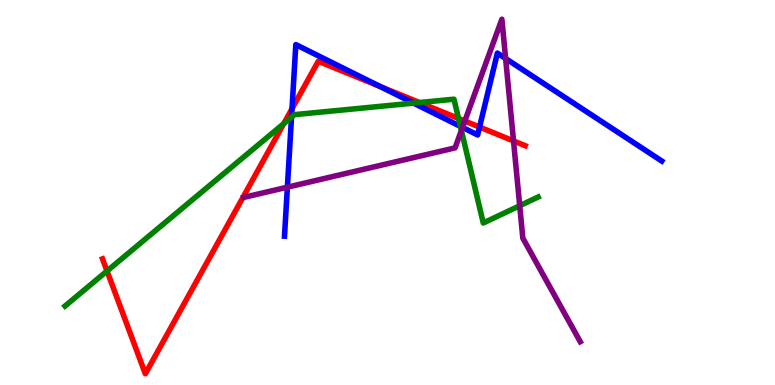[{'lines': ['blue', 'red'], 'intersections': [{'x': 3.77, 'y': 7.18}, {'x': 4.9, 'y': 7.75}, {'x': 6.19, 'y': 6.7}]}, {'lines': ['green', 'red'], 'intersections': [{'x': 1.38, 'y': 2.96}, {'x': 3.66, 'y': 6.79}, {'x': 5.41, 'y': 7.34}, {'x': 5.92, 'y': 6.92}]}, {'lines': ['purple', 'red'], 'intersections': [{'x': 6.0, 'y': 6.86}, {'x': 6.63, 'y': 6.34}]}, {'lines': ['blue', 'green'], 'intersections': [{'x': 3.76, 'y': 6.96}, {'x': 5.34, 'y': 7.32}, {'x': 5.94, 'y': 6.72}]}, {'lines': ['blue', 'purple'], 'intersections': [{'x': 3.71, 'y': 5.14}, {'x': 5.97, 'y': 6.69}, {'x': 6.52, 'y': 8.48}]}, {'lines': ['green', 'purple'], 'intersections': [{'x': 5.95, 'y': 6.61}, {'x': 6.71, 'y': 4.66}]}]